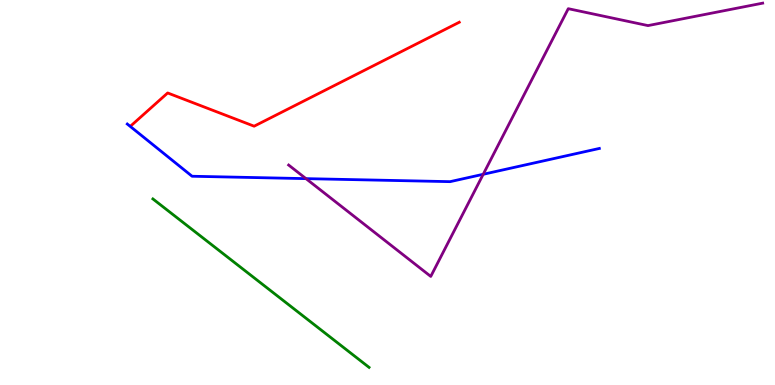[{'lines': ['blue', 'red'], 'intersections': []}, {'lines': ['green', 'red'], 'intersections': []}, {'lines': ['purple', 'red'], 'intersections': []}, {'lines': ['blue', 'green'], 'intersections': []}, {'lines': ['blue', 'purple'], 'intersections': [{'x': 3.95, 'y': 5.36}, {'x': 6.24, 'y': 5.47}]}, {'lines': ['green', 'purple'], 'intersections': []}]